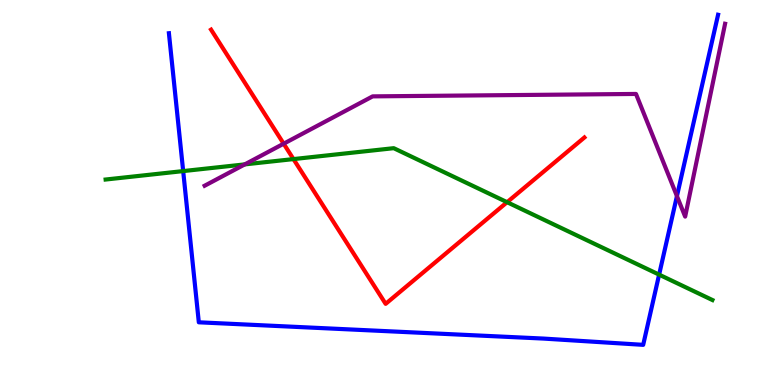[{'lines': ['blue', 'red'], 'intersections': []}, {'lines': ['green', 'red'], 'intersections': [{'x': 3.79, 'y': 5.87}, {'x': 6.54, 'y': 4.75}]}, {'lines': ['purple', 'red'], 'intersections': [{'x': 3.66, 'y': 6.27}]}, {'lines': ['blue', 'green'], 'intersections': [{'x': 2.36, 'y': 5.56}, {'x': 8.5, 'y': 2.87}]}, {'lines': ['blue', 'purple'], 'intersections': [{'x': 8.73, 'y': 4.91}]}, {'lines': ['green', 'purple'], 'intersections': [{'x': 3.16, 'y': 5.73}]}]